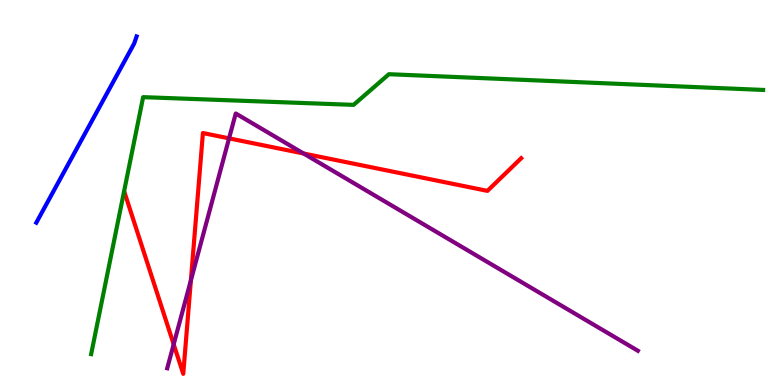[{'lines': ['blue', 'red'], 'intersections': []}, {'lines': ['green', 'red'], 'intersections': []}, {'lines': ['purple', 'red'], 'intersections': [{'x': 2.24, 'y': 1.06}, {'x': 2.46, 'y': 2.72}, {'x': 2.96, 'y': 6.41}, {'x': 3.92, 'y': 6.01}]}, {'lines': ['blue', 'green'], 'intersections': []}, {'lines': ['blue', 'purple'], 'intersections': []}, {'lines': ['green', 'purple'], 'intersections': []}]